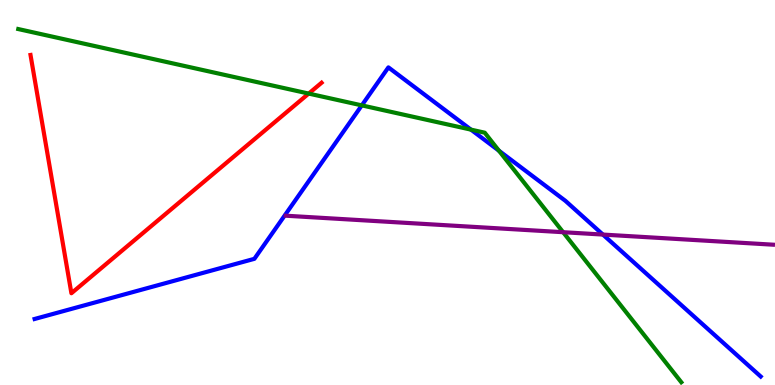[{'lines': ['blue', 'red'], 'intersections': []}, {'lines': ['green', 'red'], 'intersections': [{'x': 3.98, 'y': 7.57}]}, {'lines': ['purple', 'red'], 'intersections': []}, {'lines': ['blue', 'green'], 'intersections': [{'x': 4.67, 'y': 7.26}, {'x': 6.08, 'y': 6.63}, {'x': 6.44, 'y': 6.08}]}, {'lines': ['blue', 'purple'], 'intersections': [{'x': 7.78, 'y': 3.91}]}, {'lines': ['green', 'purple'], 'intersections': [{'x': 7.27, 'y': 3.97}]}]